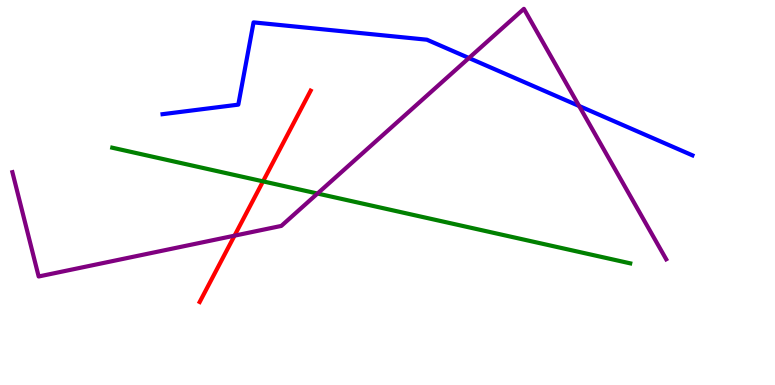[{'lines': ['blue', 'red'], 'intersections': []}, {'lines': ['green', 'red'], 'intersections': [{'x': 3.39, 'y': 5.29}]}, {'lines': ['purple', 'red'], 'intersections': [{'x': 3.03, 'y': 3.88}]}, {'lines': ['blue', 'green'], 'intersections': []}, {'lines': ['blue', 'purple'], 'intersections': [{'x': 6.05, 'y': 8.49}, {'x': 7.47, 'y': 7.25}]}, {'lines': ['green', 'purple'], 'intersections': [{'x': 4.1, 'y': 4.97}]}]